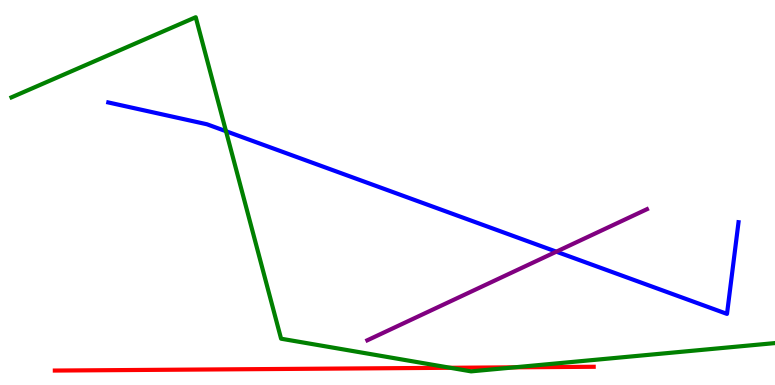[{'lines': ['blue', 'red'], 'intersections': []}, {'lines': ['green', 'red'], 'intersections': [{'x': 5.81, 'y': 0.447}, {'x': 6.64, 'y': 0.459}]}, {'lines': ['purple', 'red'], 'intersections': []}, {'lines': ['blue', 'green'], 'intersections': [{'x': 2.92, 'y': 6.59}]}, {'lines': ['blue', 'purple'], 'intersections': [{'x': 7.18, 'y': 3.46}]}, {'lines': ['green', 'purple'], 'intersections': []}]